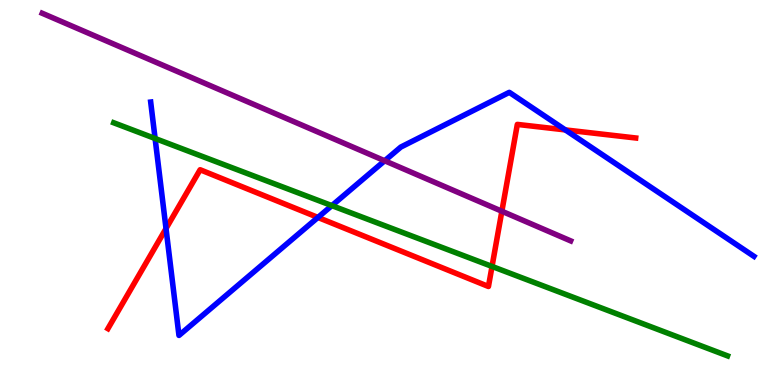[{'lines': ['blue', 'red'], 'intersections': [{'x': 2.14, 'y': 4.06}, {'x': 4.1, 'y': 4.35}, {'x': 7.29, 'y': 6.63}]}, {'lines': ['green', 'red'], 'intersections': [{'x': 6.35, 'y': 3.08}]}, {'lines': ['purple', 'red'], 'intersections': [{'x': 6.48, 'y': 4.51}]}, {'lines': ['blue', 'green'], 'intersections': [{'x': 2.0, 'y': 6.4}, {'x': 4.28, 'y': 4.66}]}, {'lines': ['blue', 'purple'], 'intersections': [{'x': 4.96, 'y': 5.82}]}, {'lines': ['green', 'purple'], 'intersections': []}]